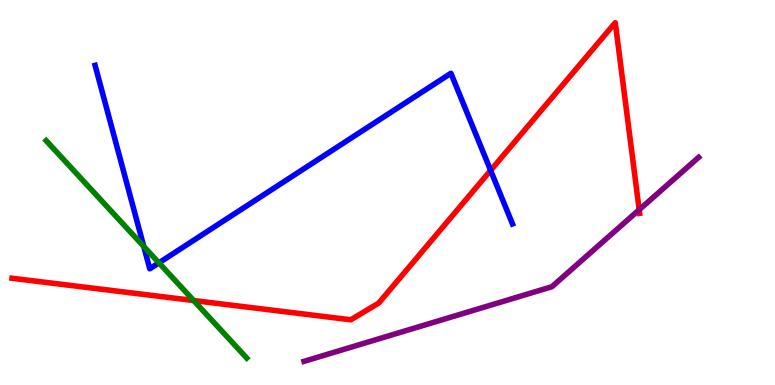[{'lines': ['blue', 'red'], 'intersections': [{'x': 6.33, 'y': 5.57}]}, {'lines': ['green', 'red'], 'intersections': [{'x': 2.5, 'y': 2.19}]}, {'lines': ['purple', 'red'], 'intersections': [{'x': 8.25, 'y': 4.55}]}, {'lines': ['blue', 'green'], 'intersections': [{'x': 1.86, 'y': 3.6}, {'x': 2.05, 'y': 3.17}]}, {'lines': ['blue', 'purple'], 'intersections': []}, {'lines': ['green', 'purple'], 'intersections': []}]